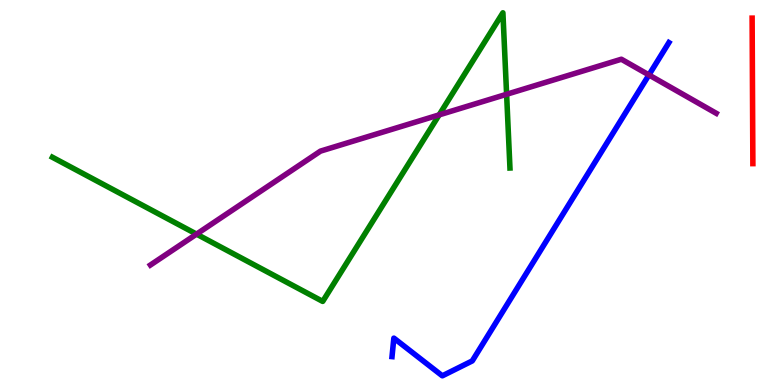[{'lines': ['blue', 'red'], 'intersections': []}, {'lines': ['green', 'red'], 'intersections': []}, {'lines': ['purple', 'red'], 'intersections': []}, {'lines': ['blue', 'green'], 'intersections': []}, {'lines': ['blue', 'purple'], 'intersections': [{'x': 8.37, 'y': 8.05}]}, {'lines': ['green', 'purple'], 'intersections': [{'x': 2.54, 'y': 3.92}, {'x': 5.67, 'y': 7.02}, {'x': 6.54, 'y': 7.55}]}]